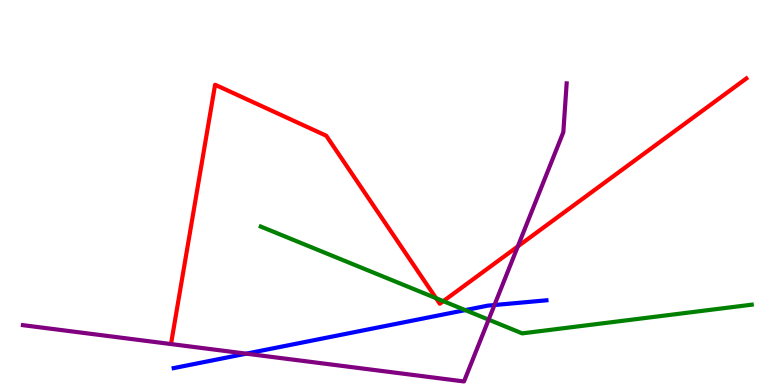[{'lines': ['blue', 'red'], 'intersections': []}, {'lines': ['green', 'red'], 'intersections': [{'x': 5.63, 'y': 2.26}, {'x': 5.72, 'y': 2.18}]}, {'lines': ['purple', 'red'], 'intersections': [{'x': 6.68, 'y': 3.6}]}, {'lines': ['blue', 'green'], 'intersections': [{'x': 6.0, 'y': 1.95}]}, {'lines': ['blue', 'purple'], 'intersections': [{'x': 3.18, 'y': 0.814}, {'x': 6.38, 'y': 2.08}]}, {'lines': ['green', 'purple'], 'intersections': [{'x': 6.3, 'y': 1.7}]}]